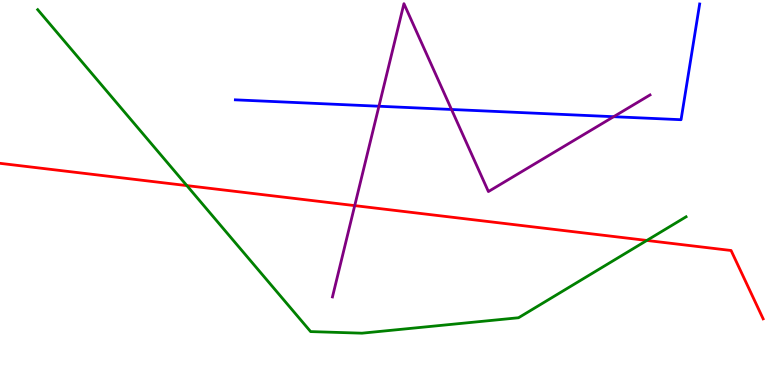[{'lines': ['blue', 'red'], 'intersections': []}, {'lines': ['green', 'red'], 'intersections': [{'x': 2.41, 'y': 5.18}, {'x': 8.35, 'y': 3.75}]}, {'lines': ['purple', 'red'], 'intersections': [{'x': 4.58, 'y': 4.66}]}, {'lines': ['blue', 'green'], 'intersections': []}, {'lines': ['blue', 'purple'], 'intersections': [{'x': 4.89, 'y': 7.24}, {'x': 5.83, 'y': 7.16}, {'x': 7.92, 'y': 6.97}]}, {'lines': ['green', 'purple'], 'intersections': []}]